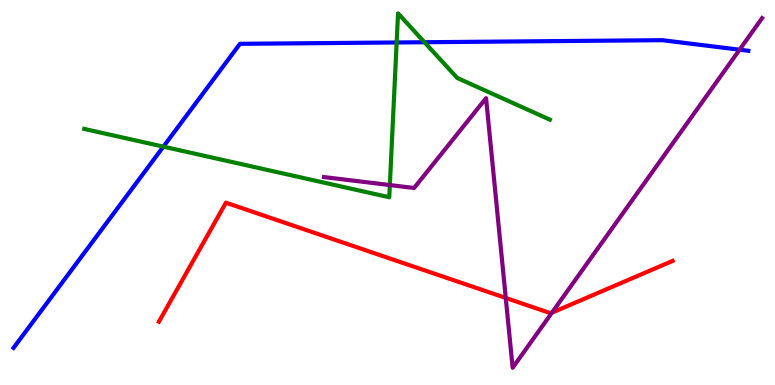[{'lines': ['blue', 'red'], 'intersections': []}, {'lines': ['green', 'red'], 'intersections': []}, {'lines': ['purple', 'red'], 'intersections': [{'x': 6.53, 'y': 2.26}, {'x': 7.12, 'y': 1.88}]}, {'lines': ['blue', 'green'], 'intersections': [{'x': 2.11, 'y': 6.19}, {'x': 5.12, 'y': 8.9}, {'x': 5.48, 'y': 8.9}]}, {'lines': ['blue', 'purple'], 'intersections': [{'x': 9.54, 'y': 8.71}]}, {'lines': ['green', 'purple'], 'intersections': [{'x': 5.03, 'y': 5.19}]}]